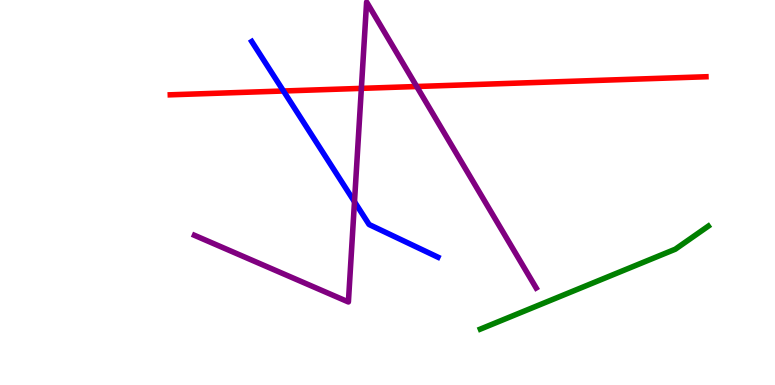[{'lines': ['blue', 'red'], 'intersections': [{'x': 3.66, 'y': 7.64}]}, {'lines': ['green', 'red'], 'intersections': []}, {'lines': ['purple', 'red'], 'intersections': [{'x': 4.66, 'y': 7.7}, {'x': 5.38, 'y': 7.75}]}, {'lines': ['blue', 'green'], 'intersections': []}, {'lines': ['blue', 'purple'], 'intersections': [{'x': 4.57, 'y': 4.76}]}, {'lines': ['green', 'purple'], 'intersections': []}]